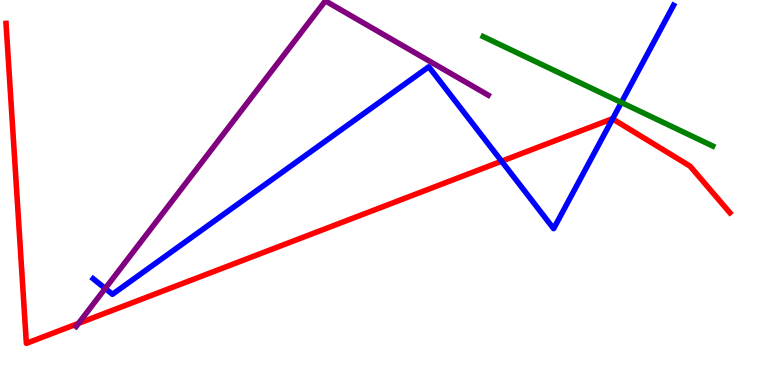[{'lines': ['blue', 'red'], 'intersections': [{'x': 6.47, 'y': 5.81}, {'x': 7.9, 'y': 6.91}]}, {'lines': ['green', 'red'], 'intersections': []}, {'lines': ['purple', 'red'], 'intersections': [{'x': 1.01, 'y': 1.6}]}, {'lines': ['blue', 'green'], 'intersections': [{'x': 8.02, 'y': 7.34}]}, {'lines': ['blue', 'purple'], 'intersections': [{'x': 1.36, 'y': 2.51}]}, {'lines': ['green', 'purple'], 'intersections': []}]